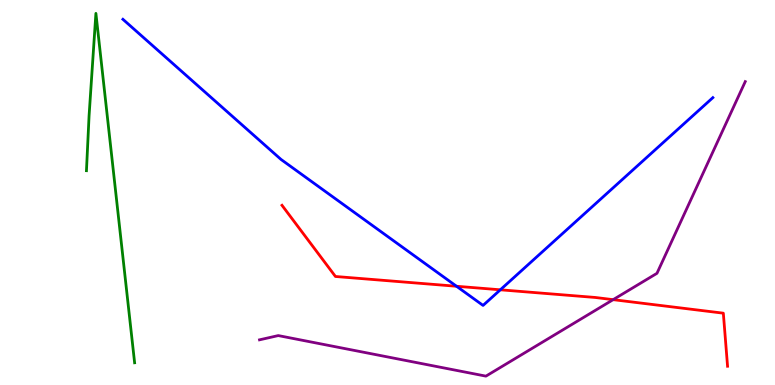[{'lines': ['blue', 'red'], 'intersections': [{'x': 5.89, 'y': 2.56}, {'x': 6.46, 'y': 2.47}]}, {'lines': ['green', 'red'], 'intersections': []}, {'lines': ['purple', 'red'], 'intersections': [{'x': 7.91, 'y': 2.22}]}, {'lines': ['blue', 'green'], 'intersections': []}, {'lines': ['blue', 'purple'], 'intersections': []}, {'lines': ['green', 'purple'], 'intersections': []}]